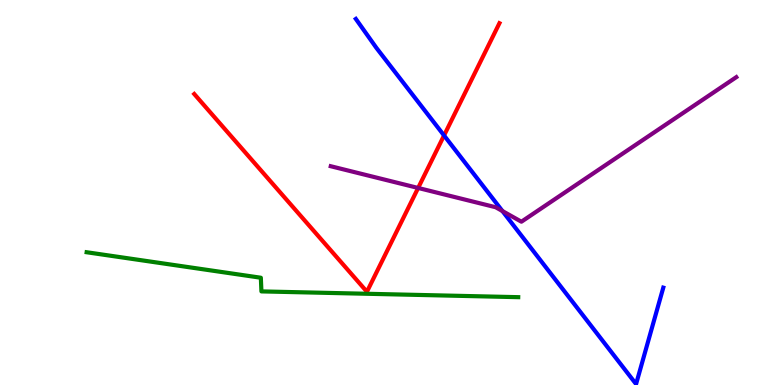[{'lines': ['blue', 'red'], 'intersections': [{'x': 5.73, 'y': 6.48}]}, {'lines': ['green', 'red'], 'intersections': []}, {'lines': ['purple', 'red'], 'intersections': [{'x': 5.4, 'y': 5.12}]}, {'lines': ['blue', 'green'], 'intersections': []}, {'lines': ['blue', 'purple'], 'intersections': [{'x': 6.48, 'y': 4.52}]}, {'lines': ['green', 'purple'], 'intersections': []}]